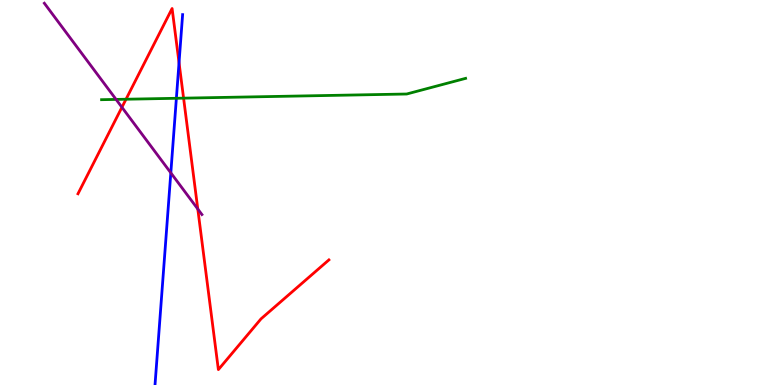[{'lines': ['blue', 'red'], 'intersections': [{'x': 2.31, 'y': 8.37}]}, {'lines': ['green', 'red'], 'intersections': [{'x': 1.63, 'y': 7.42}, {'x': 2.37, 'y': 7.45}]}, {'lines': ['purple', 'red'], 'intersections': [{'x': 1.57, 'y': 7.21}, {'x': 2.55, 'y': 4.57}]}, {'lines': ['blue', 'green'], 'intersections': [{'x': 2.28, 'y': 7.45}]}, {'lines': ['blue', 'purple'], 'intersections': [{'x': 2.2, 'y': 5.51}]}, {'lines': ['green', 'purple'], 'intersections': [{'x': 1.5, 'y': 7.42}]}]